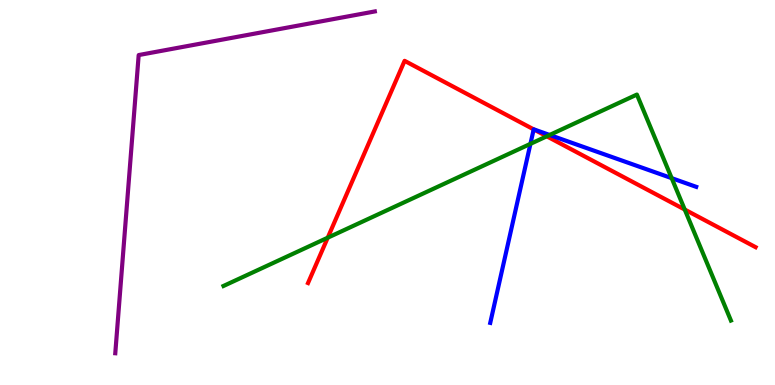[{'lines': ['blue', 'red'], 'intersections': [{'x': 6.89, 'y': 6.64}]}, {'lines': ['green', 'red'], 'intersections': [{'x': 4.23, 'y': 3.83}, {'x': 7.05, 'y': 6.46}, {'x': 8.84, 'y': 4.56}]}, {'lines': ['purple', 'red'], 'intersections': []}, {'lines': ['blue', 'green'], 'intersections': [{'x': 6.84, 'y': 6.26}, {'x': 7.09, 'y': 6.49}, {'x': 8.67, 'y': 5.37}]}, {'lines': ['blue', 'purple'], 'intersections': []}, {'lines': ['green', 'purple'], 'intersections': []}]